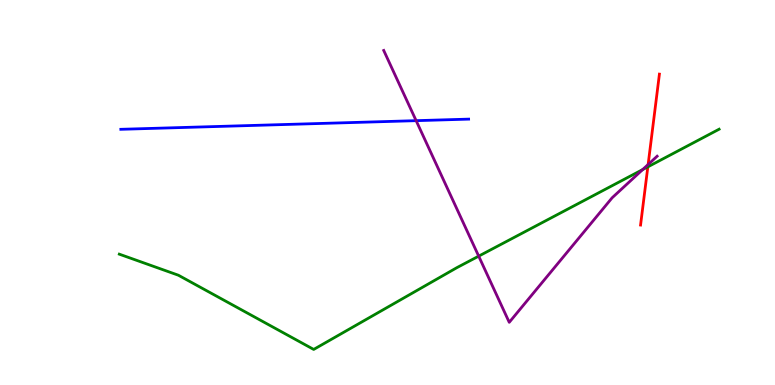[{'lines': ['blue', 'red'], 'intersections': []}, {'lines': ['green', 'red'], 'intersections': [{'x': 8.36, 'y': 5.67}]}, {'lines': ['purple', 'red'], 'intersections': [{'x': 8.36, 'y': 5.73}]}, {'lines': ['blue', 'green'], 'intersections': []}, {'lines': ['blue', 'purple'], 'intersections': [{'x': 5.37, 'y': 6.87}]}, {'lines': ['green', 'purple'], 'intersections': [{'x': 6.18, 'y': 3.35}, {'x': 8.29, 'y': 5.6}]}]